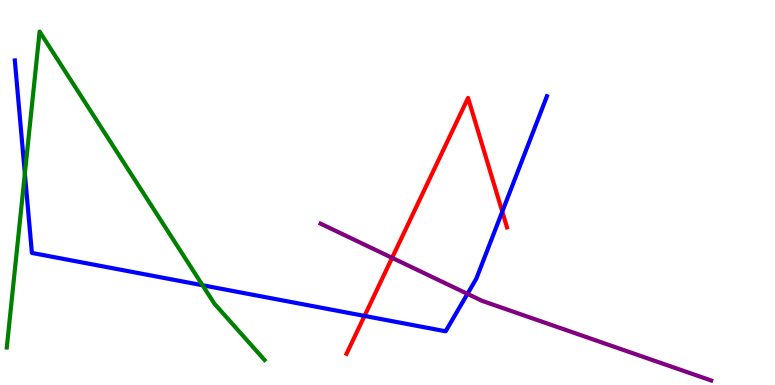[{'lines': ['blue', 'red'], 'intersections': [{'x': 4.7, 'y': 1.79}, {'x': 6.48, 'y': 4.5}]}, {'lines': ['green', 'red'], 'intersections': []}, {'lines': ['purple', 'red'], 'intersections': [{'x': 5.06, 'y': 3.3}]}, {'lines': ['blue', 'green'], 'intersections': [{'x': 0.321, 'y': 5.49}, {'x': 2.61, 'y': 2.59}]}, {'lines': ['blue', 'purple'], 'intersections': [{'x': 6.03, 'y': 2.37}]}, {'lines': ['green', 'purple'], 'intersections': []}]